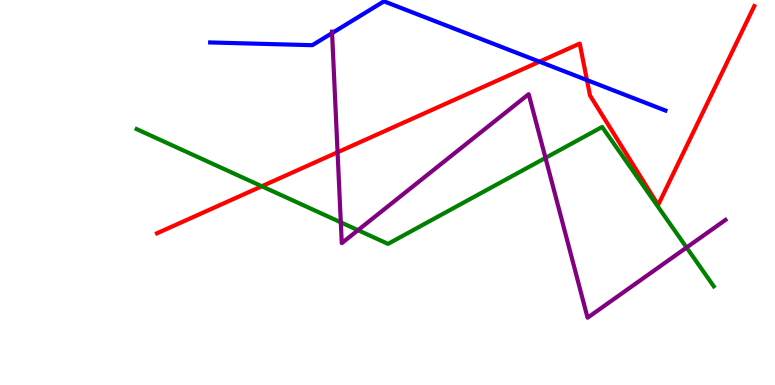[{'lines': ['blue', 'red'], 'intersections': [{'x': 6.96, 'y': 8.4}, {'x': 7.57, 'y': 7.92}]}, {'lines': ['green', 'red'], 'intersections': [{'x': 3.38, 'y': 5.16}]}, {'lines': ['purple', 'red'], 'intersections': [{'x': 4.36, 'y': 6.05}]}, {'lines': ['blue', 'green'], 'intersections': []}, {'lines': ['blue', 'purple'], 'intersections': [{'x': 4.28, 'y': 9.14}]}, {'lines': ['green', 'purple'], 'intersections': [{'x': 4.4, 'y': 4.23}, {'x': 4.62, 'y': 4.02}, {'x': 7.04, 'y': 5.9}, {'x': 8.86, 'y': 3.57}]}]